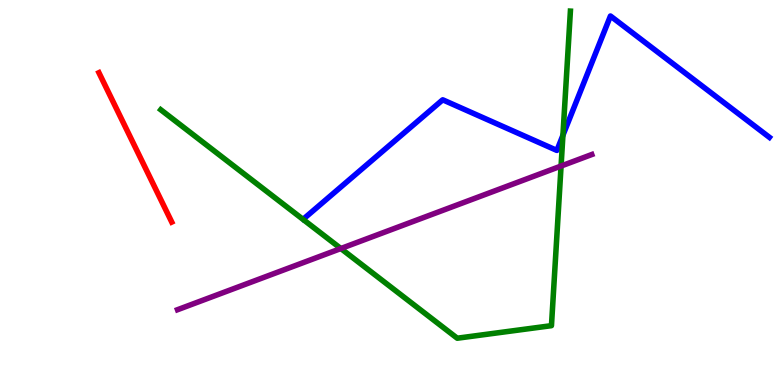[{'lines': ['blue', 'red'], 'intersections': []}, {'lines': ['green', 'red'], 'intersections': []}, {'lines': ['purple', 'red'], 'intersections': []}, {'lines': ['blue', 'green'], 'intersections': [{'x': 7.26, 'y': 6.49}]}, {'lines': ['blue', 'purple'], 'intersections': []}, {'lines': ['green', 'purple'], 'intersections': [{'x': 4.4, 'y': 3.54}, {'x': 7.24, 'y': 5.69}]}]